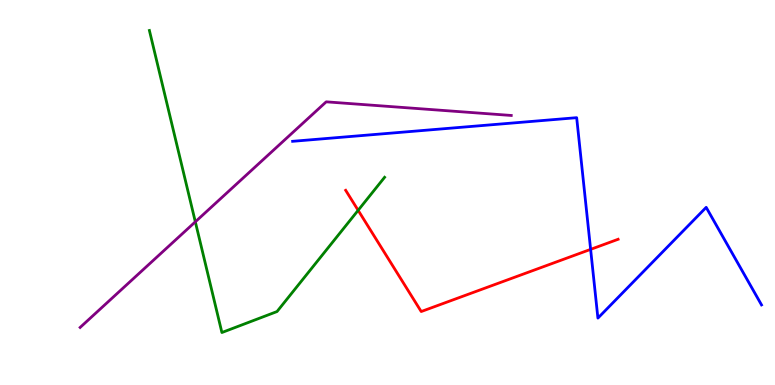[{'lines': ['blue', 'red'], 'intersections': [{'x': 7.62, 'y': 3.52}]}, {'lines': ['green', 'red'], 'intersections': [{'x': 4.62, 'y': 4.54}]}, {'lines': ['purple', 'red'], 'intersections': []}, {'lines': ['blue', 'green'], 'intersections': []}, {'lines': ['blue', 'purple'], 'intersections': []}, {'lines': ['green', 'purple'], 'intersections': [{'x': 2.52, 'y': 4.24}]}]